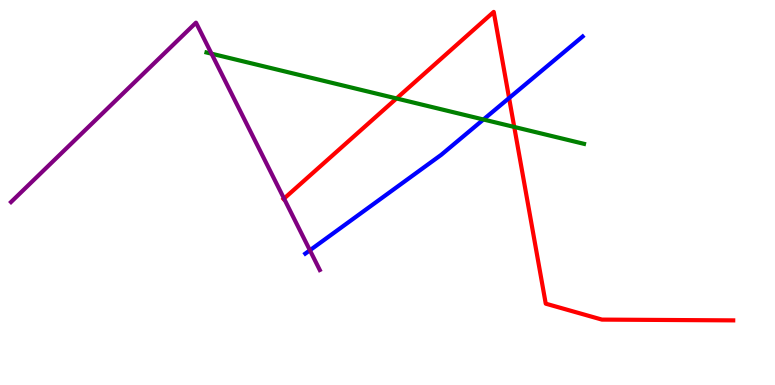[{'lines': ['blue', 'red'], 'intersections': [{'x': 6.57, 'y': 7.45}]}, {'lines': ['green', 'red'], 'intersections': [{'x': 5.12, 'y': 7.44}, {'x': 6.64, 'y': 6.7}]}, {'lines': ['purple', 'red'], 'intersections': [{'x': 3.66, 'y': 4.84}]}, {'lines': ['blue', 'green'], 'intersections': [{'x': 6.24, 'y': 6.9}]}, {'lines': ['blue', 'purple'], 'intersections': [{'x': 4.0, 'y': 3.5}]}, {'lines': ['green', 'purple'], 'intersections': [{'x': 2.73, 'y': 8.61}]}]